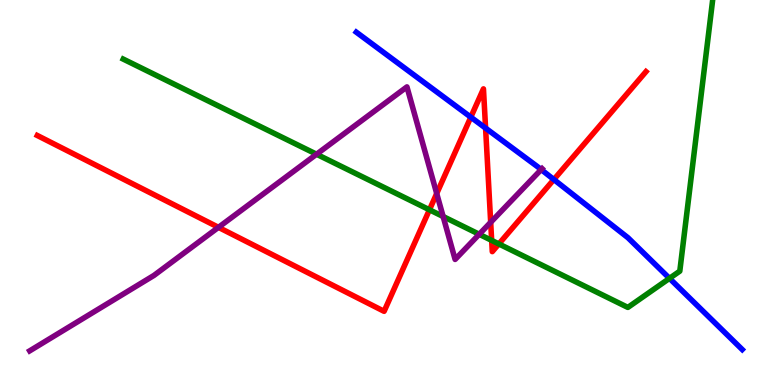[{'lines': ['blue', 'red'], 'intersections': [{'x': 6.08, 'y': 6.96}, {'x': 6.27, 'y': 6.67}, {'x': 7.15, 'y': 5.34}]}, {'lines': ['green', 'red'], 'intersections': [{'x': 5.54, 'y': 4.55}, {'x': 6.34, 'y': 3.76}, {'x': 6.44, 'y': 3.66}]}, {'lines': ['purple', 'red'], 'intersections': [{'x': 2.82, 'y': 4.1}, {'x': 5.63, 'y': 4.97}, {'x': 6.33, 'y': 4.23}]}, {'lines': ['blue', 'green'], 'intersections': [{'x': 8.64, 'y': 2.77}]}, {'lines': ['blue', 'purple'], 'intersections': [{'x': 6.98, 'y': 5.6}]}, {'lines': ['green', 'purple'], 'intersections': [{'x': 4.08, 'y': 5.99}, {'x': 5.72, 'y': 4.38}, {'x': 6.18, 'y': 3.91}]}]